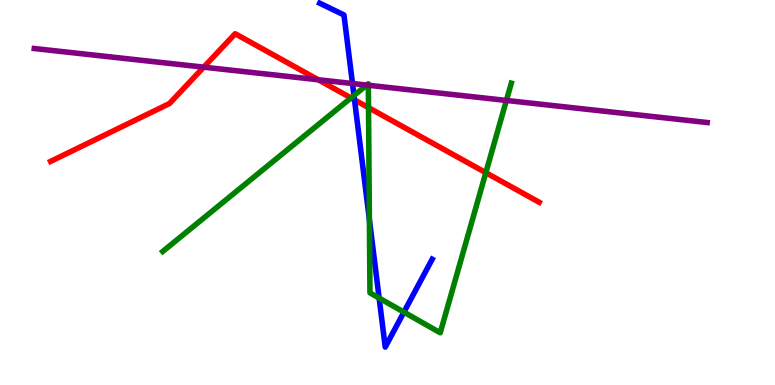[{'lines': ['blue', 'red'], 'intersections': [{'x': 4.57, 'y': 7.41}]}, {'lines': ['green', 'red'], 'intersections': [{'x': 4.53, 'y': 7.46}, {'x': 4.76, 'y': 7.2}, {'x': 6.27, 'y': 5.51}]}, {'lines': ['purple', 'red'], 'intersections': [{'x': 2.63, 'y': 8.26}, {'x': 4.11, 'y': 7.93}]}, {'lines': ['blue', 'green'], 'intersections': [{'x': 4.57, 'y': 7.52}, {'x': 4.77, 'y': 4.3}, {'x': 4.89, 'y': 2.26}, {'x': 5.21, 'y': 1.89}]}, {'lines': ['blue', 'purple'], 'intersections': [{'x': 4.55, 'y': 7.83}]}, {'lines': ['green', 'purple'], 'intersections': [{'x': 4.73, 'y': 7.79}, {'x': 4.75, 'y': 7.79}, {'x': 6.53, 'y': 7.39}]}]